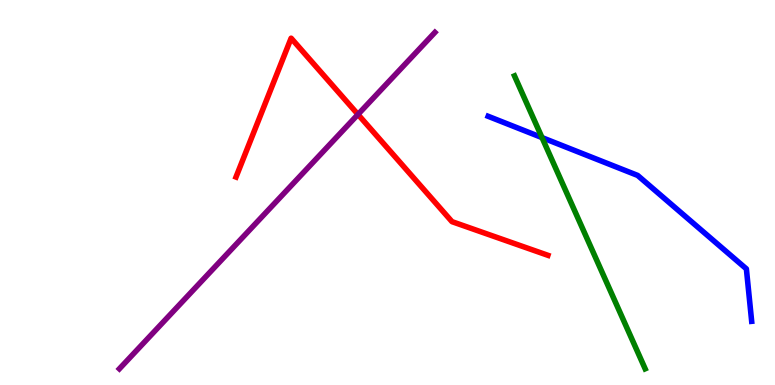[{'lines': ['blue', 'red'], 'intersections': []}, {'lines': ['green', 'red'], 'intersections': []}, {'lines': ['purple', 'red'], 'intersections': [{'x': 4.62, 'y': 7.03}]}, {'lines': ['blue', 'green'], 'intersections': [{'x': 6.99, 'y': 6.43}]}, {'lines': ['blue', 'purple'], 'intersections': []}, {'lines': ['green', 'purple'], 'intersections': []}]